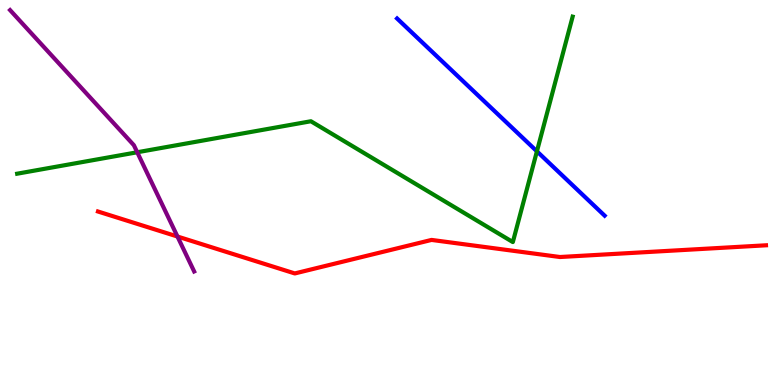[{'lines': ['blue', 'red'], 'intersections': []}, {'lines': ['green', 'red'], 'intersections': []}, {'lines': ['purple', 'red'], 'intersections': [{'x': 2.29, 'y': 3.86}]}, {'lines': ['blue', 'green'], 'intersections': [{'x': 6.93, 'y': 6.07}]}, {'lines': ['blue', 'purple'], 'intersections': []}, {'lines': ['green', 'purple'], 'intersections': [{'x': 1.77, 'y': 6.05}]}]